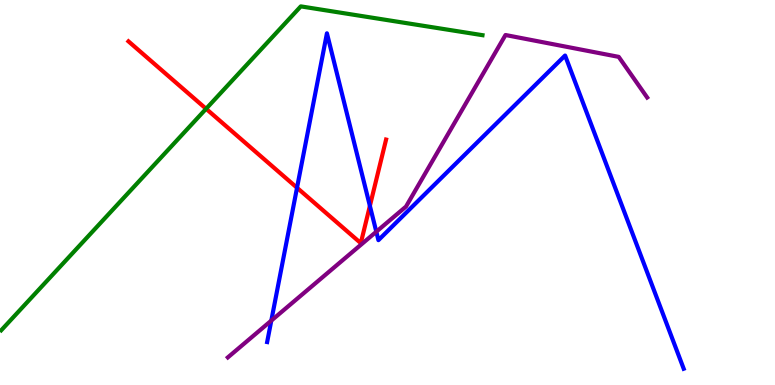[{'lines': ['blue', 'red'], 'intersections': [{'x': 3.83, 'y': 5.12}, {'x': 4.77, 'y': 4.65}]}, {'lines': ['green', 'red'], 'intersections': [{'x': 2.66, 'y': 7.17}]}, {'lines': ['purple', 'red'], 'intersections': []}, {'lines': ['blue', 'green'], 'intersections': []}, {'lines': ['blue', 'purple'], 'intersections': [{'x': 3.5, 'y': 1.67}, {'x': 4.86, 'y': 3.98}]}, {'lines': ['green', 'purple'], 'intersections': []}]